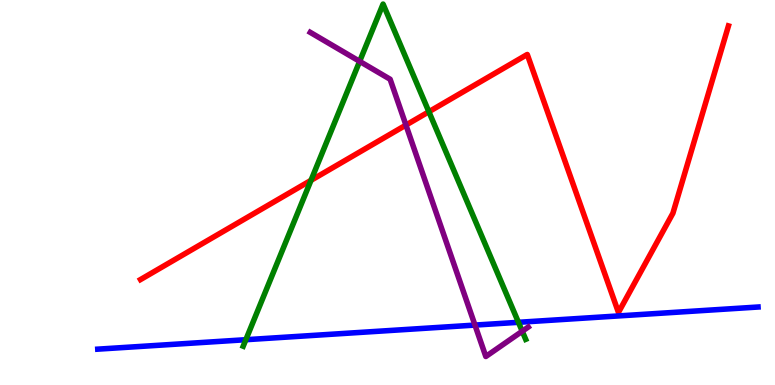[{'lines': ['blue', 'red'], 'intersections': []}, {'lines': ['green', 'red'], 'intersections': [{'x': 4.01, 'y': 5.32}, {'x': 5.53, 'y': 7.1}]}, {'lines': ['purple', 'red'], 'intersections': [{'x': 5.24, 'y': 6.75}]}, {'lines': ['blue', 'green'], 'intersections': [{'x': 3.17, 'y': 1.18}, {'x': 6.69, 'y': 1.63}]}, {'lines': ['blue', 'purple'], 'intersections': [{'x': 6.13, 'y': 1.56}]}, {'lines': ['green', 'purple'], 'intersections': [{'x': 4.64, 'y': 8.41}, {'x': 6.74, 'y': 1.4}]}]